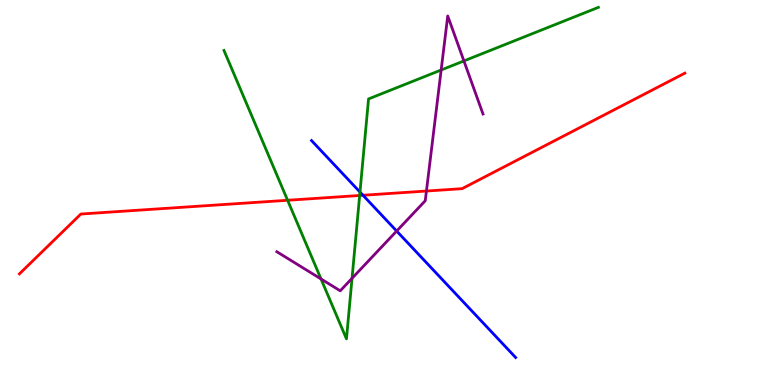[{'lines': ['blue', 'red'], 'intersections': [{'x': 4.68, 'y': 4.93}]}, {'lines': ['green', 'red'], 'intersections': [{'x': 3.71, 'y': 4.8}, {'x': 4.64, 'y': 4.92}]}, {'lines': ['purple', 'red'], 'intersections': [{'x': 5.5, 'y': 5.04}]}, {'lines': ['blue', 'green'], 'intersections': [{'x': 4.64, 'y': 5.01}]}, {'lines': ['blue', 'purple'], 'intersections': [{'x': 5.12, 'y': 4.0}]}, {'lines': ['green', 'purple'], 'intersections': [{'x': 4.14, 'y': 2.75}, {'x': 4.54, 'y': 2.77}, {'x': 5.69, 'y': 8.18}, {'x': 5.99, 'y': 8.42}]}]